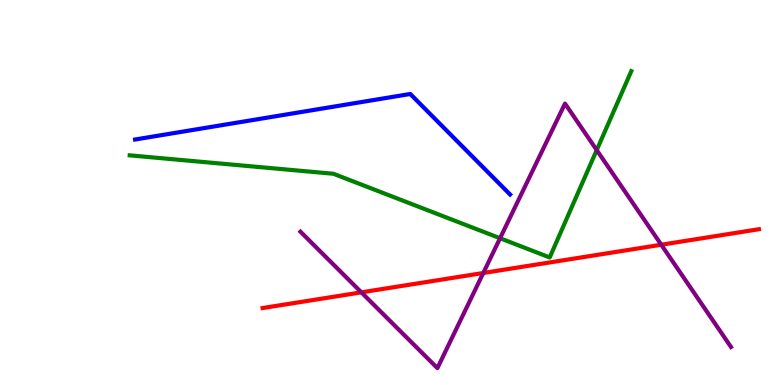[{'lines': ['blue', 'red'], 'intersections': []}, {'lines': ['green', 'red'], 'intersections': []}, {'lines': ['purple', 'red'], 'intersections': [{'x': 4.66, 'y': 2.41}, {'x': 6.24, 'y': 2.91}, {'x': 8.53, 'y': 3.64}]}, {'lines': ['blue', 'green'], 'intersections': []}, {'lines': ['blue', 'purple'], 'intersections': []}, {'lines': ['green', 'purple'], 'intersections': [{'x': 6.45, 'y': 3.81}, {'x': 7.7, 'y': 6.1}]}]